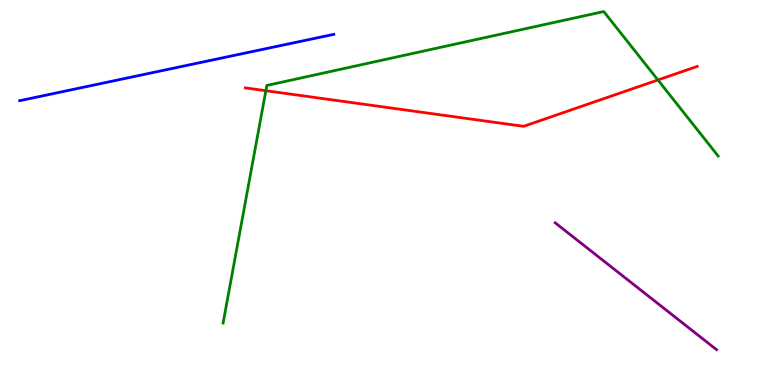[{'lines': ['blue', 'red'], 'intersections': []}, {'lines': ['green', 'red'], 'intersections': [{'x': 3.43, 'y': 7.64}, {'x': 8.49, 'y': 7.92}]}, {'lines': ['purple', 'red'], 'intersections': []}, {'lines': ['blue', 'green'], 'intersections': []}, {'lines': ['blue', 'purple'], 'intersections': []}, {'lines': ['green', 'purple'], 'intersections': []}]